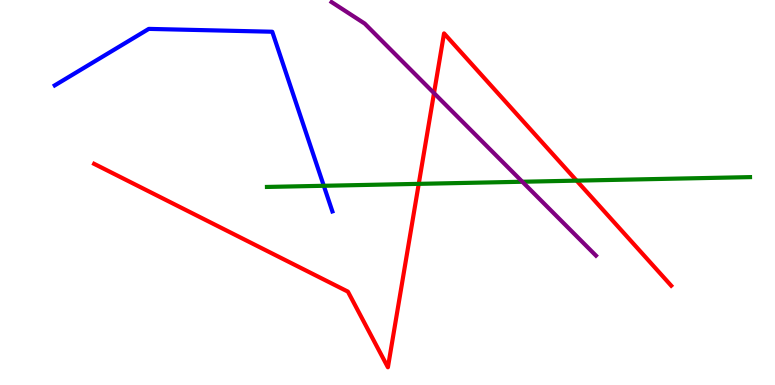[{'lines': ['blue', 'red'], 'intersections': []}, {'lines': ['green', 'red'], 'intersections': [{'x': 5.4, 'y': 5.22}, {'x': 7.44, 'y': 5.31}]}, {'lines': ['purple', 'red'], 'intersections': [{'x': 5.6, 'y': 7.58}]}, {'lines': ['blue', 'green'], 'intersections': [{'x': 4.18, 'y': 5.17}]}, {'lines': ['blue', 'purple'], 'intersections': []}, {'lines': ['green', 'purple'], 'intersections': [{'x': 6.74, 'y': 5.28}]}]